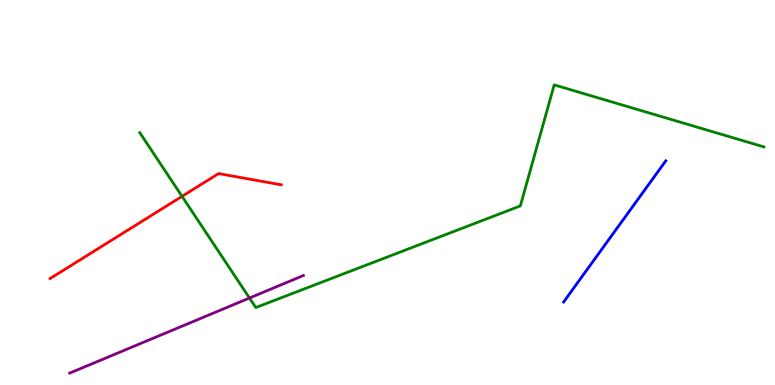[{'lines': ['blue', 'red'], 'intersections': []}, {'lines': ['green', 'red'], 'intersections': [{'x': 2.35, 'y': 4.9}]}, {'lines': ['purple', 'red'], 'intersections': []}, {'lines': ['blue', 'green'], 'intersections': []}, {'lines': ['blue', 'purple'], 'intersections': []}, {'lines': ['green', 'purple'], 'intersections': [{'x': 3.22, 'y': 2.26}]}]